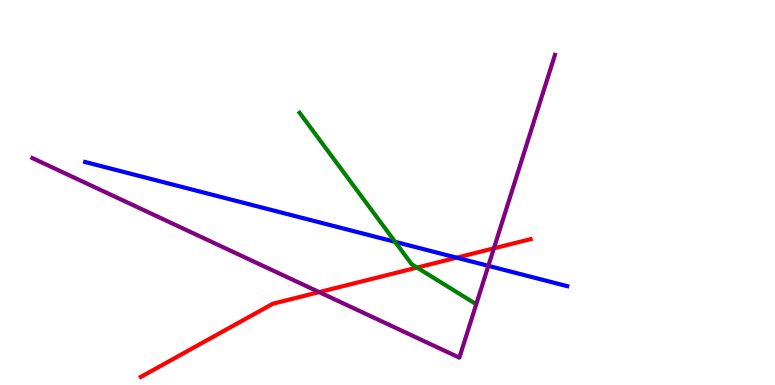[{'lines': ['blue', 'red'], 'intersections': [{'x': 5.89, 'y': 3.31}]}, {'lines': ['green', 'red'], 'intersections': [{'x': 5.38, 'y': 3.05}]}, {'lines': ['purple', 'red'], 'intersections': [{'x': 4.12, 'y': 2.41}, {'x': 6.37, 'y': 3.55}]}, {'lines': ['blue', 'green'], 'intersections': [{'x': 5.1, 'y': 3.72}]}, {'lines': ['blue', 'purple'], 'intersections': [{'x': 6.3, 'y': 3.1}]}, {'lines': ['green', 'purple'], 'intersections': []}]